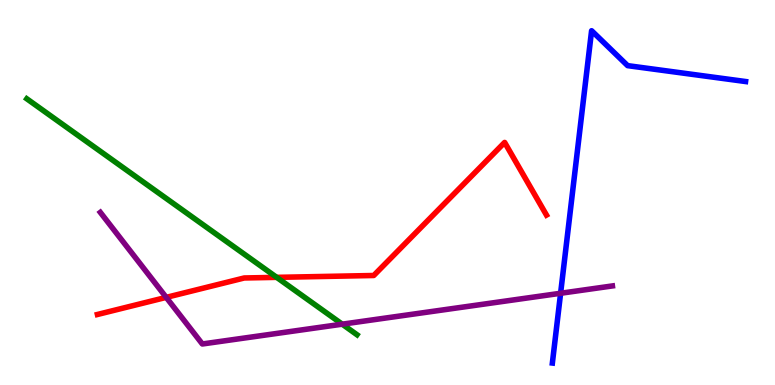[{'lines': ['blue', 'red'], 'intersections': []}, {'lines': ['green', 'red'], 'intersections': [{'x': 3.57, 'y': 2.8}]}, {'lines': ['purple', 'red'], 'intersections': [{'x': 2.14, 'y': 2.28}]}, {'lines': ['blue', 'green'], 'intersections': []}, {'lines': ['blue', 'purple'], 'intersections': [{'x': 7.23, 'y': 2.38}]}, {'lines': ['green', 'purple'], 'intersections': [{'x': 4.42, 'y': 1.58}]}]